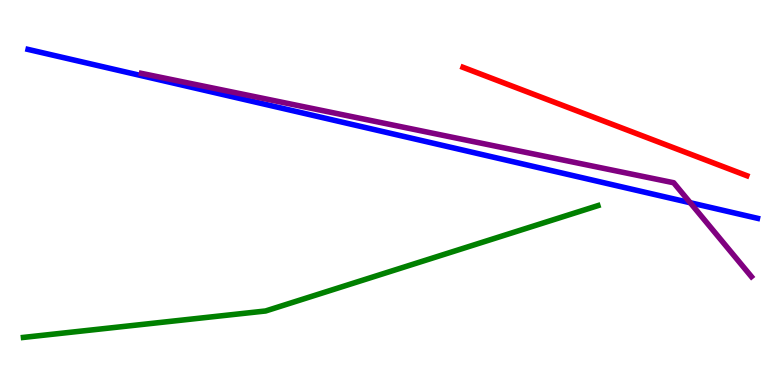[{'lines': ['blue', 'red'], 'intersections': []}, {'lines': ['green', 'red'], 'intersections': []}, {'lines': ['purple', 'red'], 'intersections': []}, {'lines': ['blue', 'green'], 'intersections': []}, {'lines': ['blue', 'purple'], 'intersections': [{'x': 8.91, 'y': 4.73}]}, {'lines': ['green', 'purple'], 'intersections': []}]